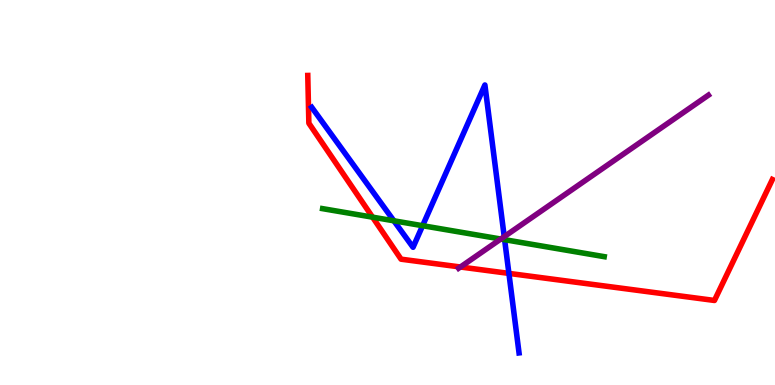[{'lines': ['blue', 'red'], 'intersections': [{'x': 6.57, 'y': 2.9}]}, {'lines': ['green', 'red'], 'intersections': [{'x': 4.81, 'y': 4.36}]}, {'lines': ['purple', 'red'], 'intersections': [{'x': 5.94, 'y': 3.06}]}, {'lines': ['blue', 'green'], 'intersections': [{'x': 5.08, 'y': 4.26}, {'x': 5.45, 'y': 4.14}, {'x': 6.51, 'y': 3.77}]}, {'lines': ['blue', 'purple'], 'intersections': [{'x': 6.51, 'y': 3.85}]}, {'lines': ['green', 'purple'], 'intersections': [{'x': 6.46, 'y': 3.79}]}]